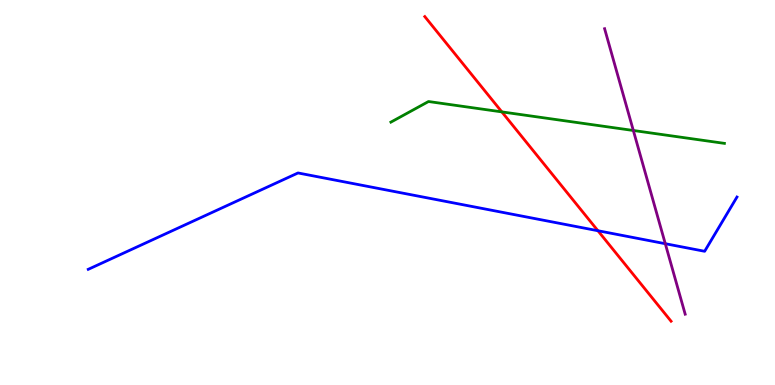[{'lines': ['blue', 'red'], 'intersections': [{'x': 7.71, 'y': 4.01}]}, {'lines': ['green', 'red'], 'intersections': [{'x': 6.48, 'y': 7.09}]}, {'lines': ['purple', 'red'], 'intersections': []}, {'lines': ['blue', 'green'], 'intersections': []}, {'lines': ['blue', 'purple'], 'intersections': [{'x': 8.58, 'y': 3.67}]}, {'lines': ['green', 'purple'], 'intersections': [{'x': 8.17, 'y': 6.61}]}]